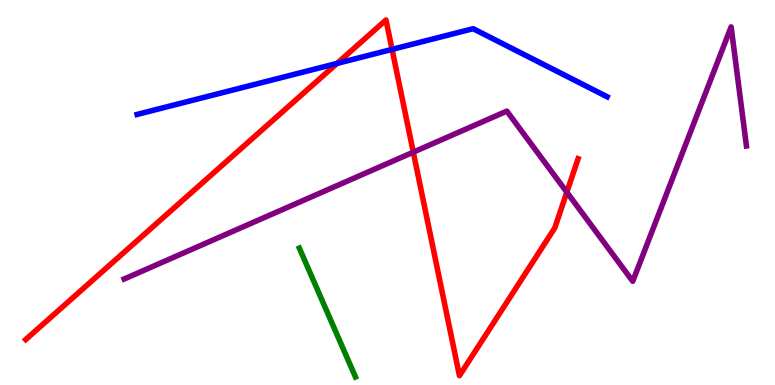[{'lines': ['blue', 'red'], 'intersections': [{'x': 4.35, 'y': 8.35}, {'x': 5.06, 'y': 8.72}]}, {'lines': ['green', 'red'], 'intersections': []}, {'lines': ['purple', 'red'], 'intersections': [{'x': 5.33, 'y': 6.05}, {'x': 7.31, 'y': 5.01}]}, {'lines': ['blue', 'green'], 'intersections': []}, {'lines': ['blue', 'purple'], 'intersections': []}, {'lines': ['green', 'purple'], 'intersections': []}]